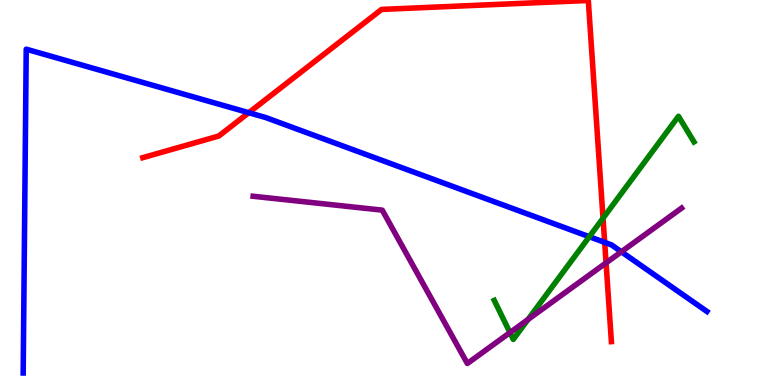[{'lines': ['blue', 'red'], 'intersections': [{'x': 3.21, 'y': 7.07}, {'x': 7.8, 'y': 3.7}]}, {'lines': ['green', 'red'], 'intersections': [{'x': 7.78, 'y': 4.33}]}, {'lines': ['purple', 'red'], 'intersections': [{'x': 7.82, 'y': 3.17}]}, {'lines': ['blue', 'green'], 'intersections': [{'x': 7.6, 'y': 3.85}]}, {'lines': ['blue', 'purple'], 'intersections': [{'x': 8.02, 'y': 3.46}]}, {'lines': ['green', 'purple'], 'intersections': [{'x': 6.58, 'y': 1.36}, {'x': 6.81, 'y': 1.7}]}]